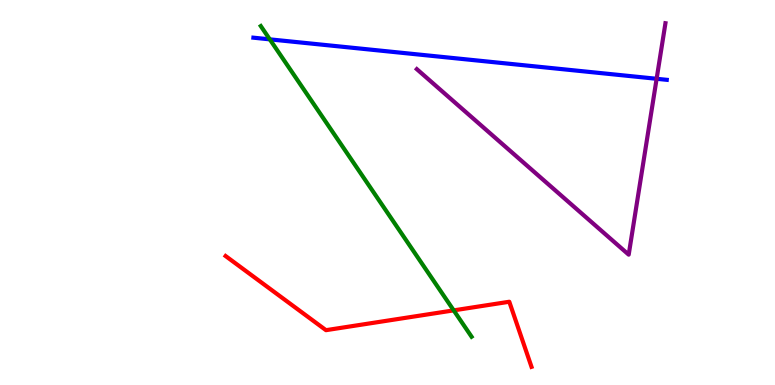[{'lines': ['blue', 'red'], 'intersections': []}, {'lines': ['green', 'red'], 'intersections': [{'x': 5.85, 'y': 1.94}]}, {'lines': ['purple', 'red'], 'intersections': []}, {'lines': ['blue', 'green'], 'intersections': [{'x': 3.48, 'y': 8.98}]}, {'lines': ['blue', 'purple'], 'intersections': [{'x': 8.47, 'y': 7.95}]}, {'lines': ['green', 'purple'], 'intersections': []}]